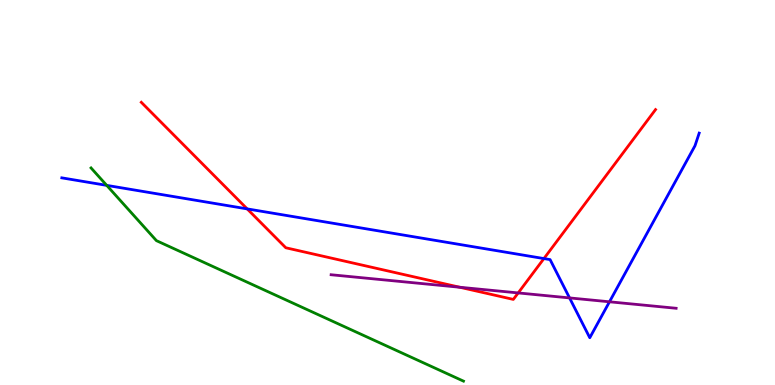[{'lines': ['blue', 'red'], 'intersections': [{'x': 3.19, 'y': 4.57}, {'x': 7.02, 'y': 3.28}]}, {'lines': ['green', 'red'], 'intersections': []}, {'lines': ['purple', 'red'], 'intersections': [{'x': 5.93, 'y': 2.54}, {'x': 6.69, 'y': 2.39}]}, {'lines': ['blue', 'green'], 'intersections': [{'x': 1.38, 'y': 5.19}]}, {'lines': ['blue', 'purple'], 'intersections': [{'x': 7.35, 'y': 2.26}, {'x': 7.86, 'y': 2.16}]}, {'lines': ['green', 'purple'], 'intersections': []}]